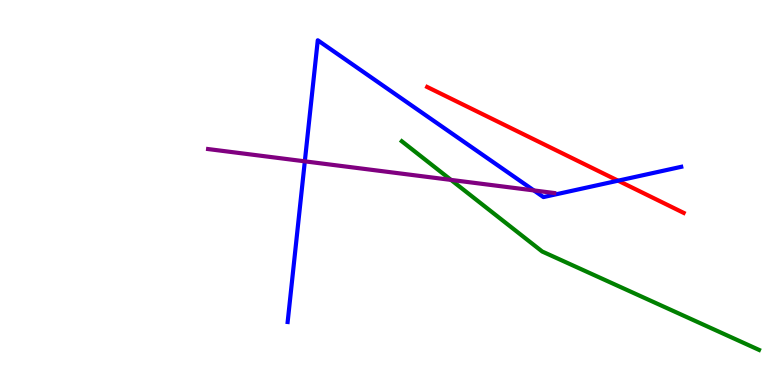[{'lines': ['blue', 'red'], 'intersections': [{'x': 7.98, 'y': 5.31}]}, {'lines': ['green', 'red'], 'intersections': []}, {'lines': ['purple', 'red'], 'intersections': []}, {'lines': ['blue', 'green'], 'intersections': []}, {'lines': ['blue', 'purple'], 'intersections': [{'x': 3.93, 'y': 5.81}, {'x': 6.89, 'y': 5.05}]}, {'lines': ['green', 'purple'], 'intersections': [{'x': 5.82, 'y': 5.33}]}]